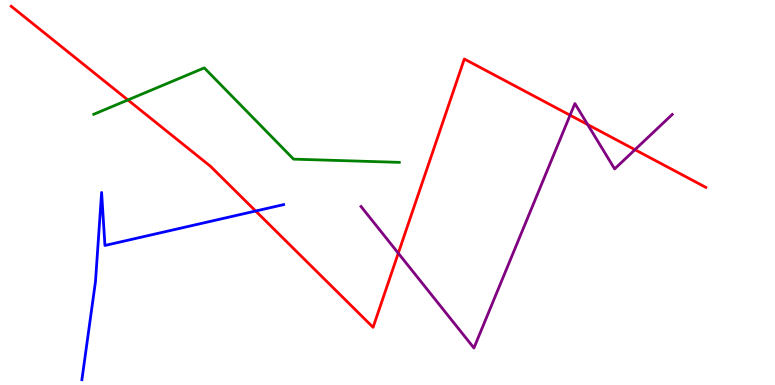[{'lines': ['blue', 'red'], 'intersections': [{'x': 3.3, 'y': 4.52}]}, {'lines': ['green', 'red'], 'intersections': [{'x': 1.65, 'y': 7.4}]}, {'lines': ['purple', 'red'], 'intersections': [{'x': 5.14, 'y': 3.42}, {'x': 7.36, 'y': 7.01}, {'x': 7.58, 'y': 6.76}, {'x': 8.19, 'y': 6.11}]}, {'lines': ['blue', 'green'], 'intersections': []}, {'lines': ['blue', 'purple'], 'intersections': []}, {'lines': ['green', 'purple'], 'intersections': []}]